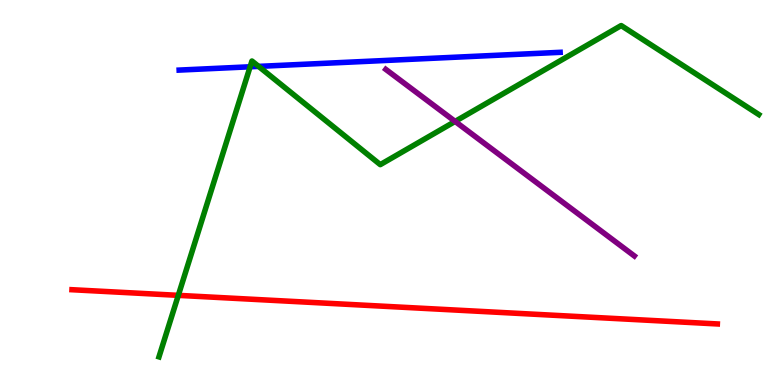[{'lines': ['blue', 'red'], 'intersections': []}, {'lines': ['green', 'red'], 'intersections': [{'x': 2.3, 'y': 2.33}]}, {'lines': ['purple', 'red'], 'intersections': []}, {'lines': ['blue', 'green'], 'intersections': [{'x': 3.23, 'y': 8.27}, {'x': 3.34, 'y': 8.28}]}, {'lines': ['blue', 'purple'], 'intersections': []}, {'lines': ['green', 'purple'], 'intersections': [{'x': 5.87, 'y': 6.85}]}]